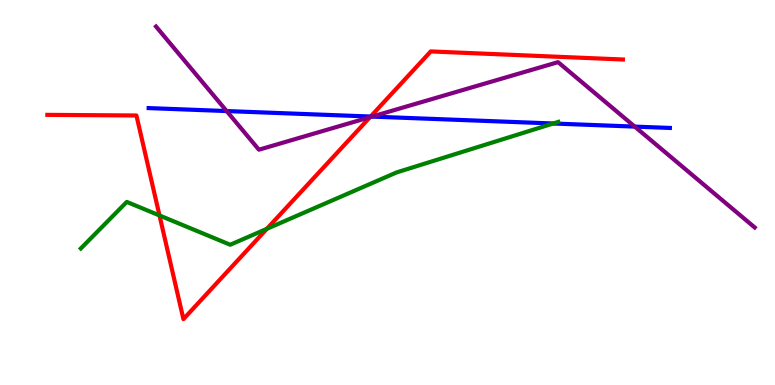[{'lines': ['blue', 'red'], 'intersections': [{'x': 4.78, 'y': 6.97}]}, {'lines': ['green', 'red'], 'intersections': [{'x': 2.06, 'y': 4.4}, {'x': 3.44, 'y': 4.06}]}, {'lines': ['purple', 'red'], 'intersections': [{'x': 4.77, 'y': 6.96}]}, {'lines': ['blue', 'green'], 'intersections': [{'x': 7.14, 'y': 6.79}]}, {'lines': ['blue', 'purple'], 'intersections': [{'x': 2.92, 'y': 7.12}, {'x': 4.8, 'y': 6.97}, {'x': 8.19, 'y': 6.71}]}, {'lines': ['green', 'purple'], 'intersections': []}]